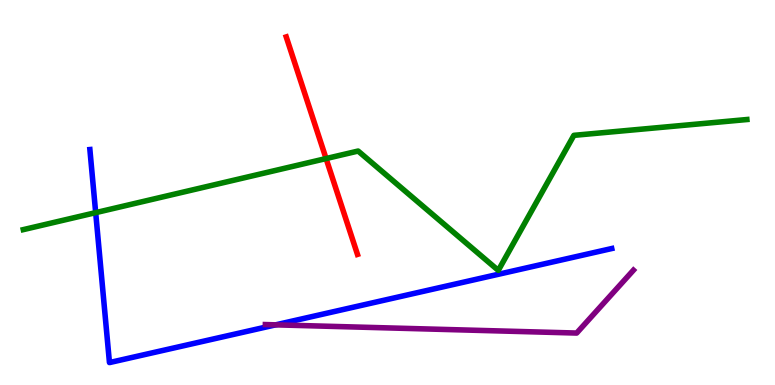[{'lines': ['blue', 'red'], 'intersections': []}, {'lines': ['green', 'red'], 'intersections': [{'x': 4.21, 'y': 5.88}]}, {'lines': ['purple', 'red'], 'intersections': []}, {'lines': ['blue', 'green'], 'intersections': [{'x': 1.23, 'y': 4.48}]}, {'lines': ['blue', 'purple'], 'intersections': [{'x': 3.56, 'y': 1.56}]}, {'lines': ['green', 'purple'], 'intersections': []}]